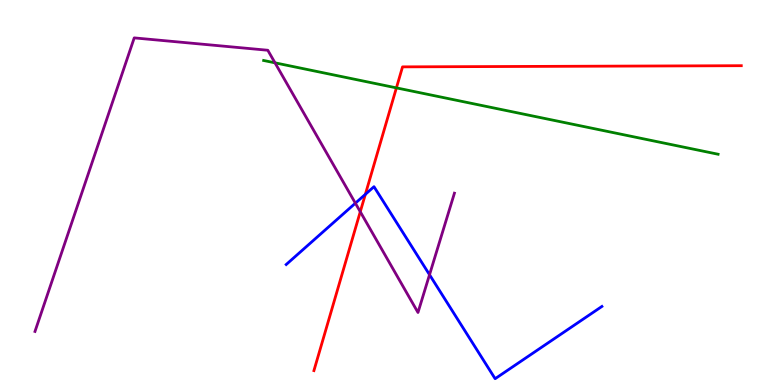[{'lines': ['blue', 'red'], 'intersections': [{'x': 4.71, 'y': 4.95}]}, {'lines': ['green', 'red'], 'intersections': [{'x': 5.11, 'y': 7.72}]}, {'lines': ['purple', 'red'], 'intersections': [{'x': 4.65, 'y': 4.5}]}, {'lines': ['blue', 'green'], 'intersections': []}, {'lines': ['blue', 'purple'], 'intersections': [{'x': 4.59, 'y': 4.72}, {'x': 5.54, 'y': 2.86}]}, {'lines': ['green', 'purple'], 'intersections': [{'x': 3.55, 'y': 8.37}]}]